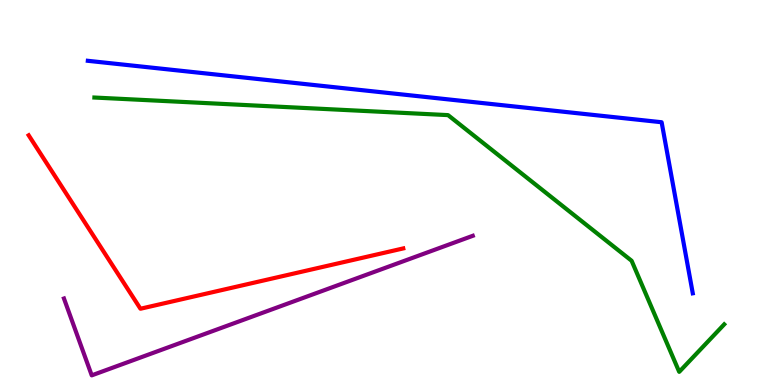[{'lines': ['blue', 'red'], 'intersections': []}, {'lines': ['green', 'red'], 'intersections': []}, {'lines': ['purple', 'red'], 'intersections': []}, {'lines': ['blue', 'green'], 'intersections': []}, {'lines': ['blue', 'purple'], 'intersections': []}, {'lines': ['green', 'purple'], 'intersections': []}]